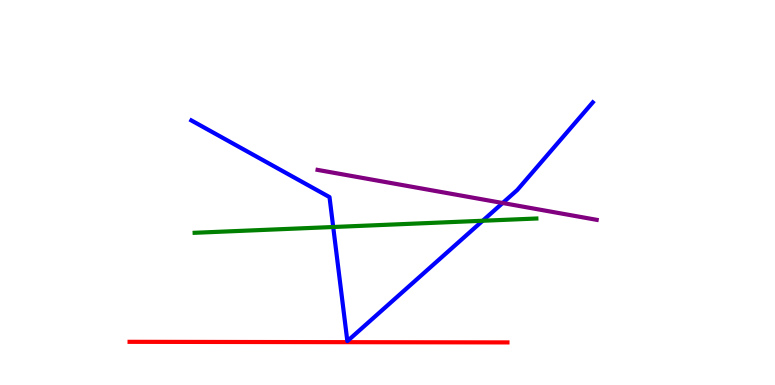[{'lines': ['blue', 'red'], 'intersections': []}, {'lines': ['green', 'red'], 'intersections': []}, {'lines': ['purple', 'red'], 'intersections': []}, {'lines': ['blue', 'green'], 'intersections': [{'x': 4.3, 'y': 4.1}, {'x': 6.23, 'y': 4.27}]}, {'lines': ['blue', 'purple'], 'intersections': [{'x': 6.49, 'y': 4.73}]}, {'lines': ['green', 'purple'], 'intersections': []}]